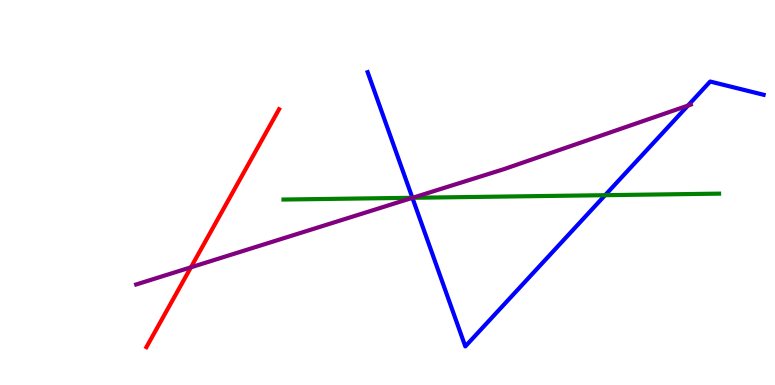[{'lines': ['blue', 'red'], 'intersections': []}, {'lines': ['green', 'red'], 'intersections': []}, {'lines': ['purple', 'red'], 'intersections': [{'x': 2.46, 'y': 3.06}]}, {'lines': ['blue', 'green'], 'intersections': [{'x': 5.32, 'y': 4.86}, {'x': 7.81, 'y': 4.93}]}, {'lines': ['blue', 'purple'], 'intersections': [{'x': 5.32, 'y': 4.86}, {'x': 8.88, 'y': 7.26}]}, {'lines': ['green', 'purple'], 'intersections': [{'x': 5.32, 'y': 4.86}]}]